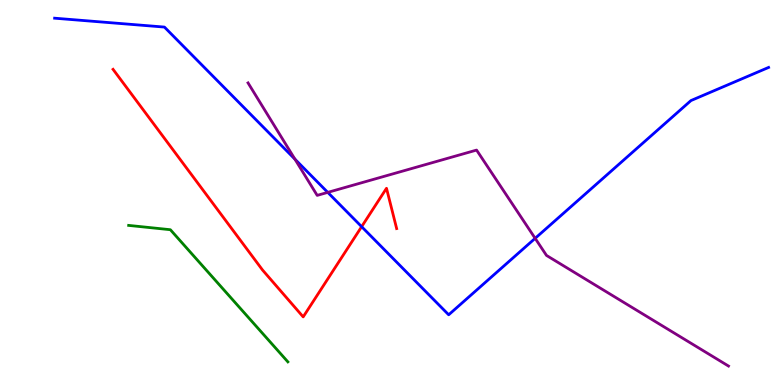[{'lines': ['blue', 'red'], 'intersections': [{'x': 4.67, 'y': 4.11}]}, {'lines': ['green', 'red'], 'intersections': []}, {'lines': ['purple', 'red'], 'intersections': []}, {'lines': ['blue', 'green'], 'intersections': []}, {'lines': ['blue', 'purple'], 'intersections': [{'x': 3.81, 'y': 5.87}, {'x': 4.23, 'y': 5.0}, {'x': 6.91, 'y': 3.81}]}, {'lines': ['green', 'purple'], 'intersections': []}]